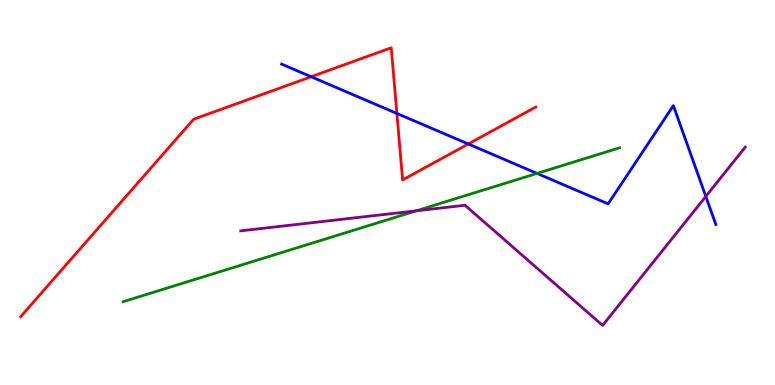[{'lines': ['blue', 'red'], 'intersections': [{'x': 4.01, 'y': 8.01}, {'x': 5.12, 'y': 7.05}, {'x': 6.04, 'y': 6.26}]}, {'lines': ['green', 'red'], 'intersections': []}, {'lines': ['purple', 'red'], 'intersections': []}, {'lines': ['blue', 'green'], 'intersections': [{'x': 6.93, 'y': 5.5}]}, {'lines': ['blue', 'purple'], 'intersections': [{'x': 9.11, 'y': 4.9}]}, {'lines': ['green', 'purple'], 'intersections': [{'x': 5.37, 'y': 4.52}]}]